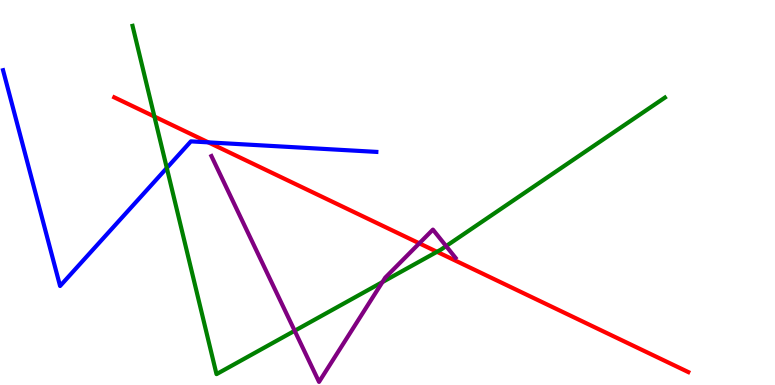[{'lines': ['blue', 'red'], 'intersections': [{'x': 2.69, 'y': 6.3}]}, {'lines': ['green', 'red'], 'intersections': [{'x': 1.99, 'y': 6.97}, {'x': 5.64, 'y': 3.46}]}, {'lines': ['purple', 'red'], 'intersections': [{'x': 5.41, 'y': 3.68}]}, {'lines': ['blue', 'green'], 'intersections': [{'x': 2.15, 'y': 5.64}]}, {'lines': ['blue', 'purple'], 'intersections': []}, {'lines': ['green', 'purple'], 'intersections': [{'x': 3.8, 'y': 1.41}, {'x': 4.93, 'y': 2.67}, {'x': 5.76, 'y': 3.61}]}]